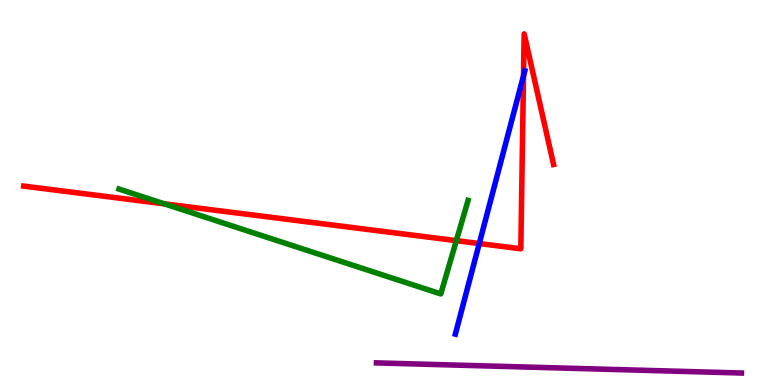[{'lines': ['blue', 'red'], 'intersections': [{'x': 6.18, 'y': 3.67}, {'x': 6.75, 'y': 8.03}]}, {'lines': ['green', 'red'], 'intersections': [{'x': 2.12, 'y': 4.71}, {'x': 5.89, 'y': 3.75}]}, {'lines': ['purple', 'red'], 'intersections': []}, {'lines': ['blue', 'green'], 'intersections': []}, {'lines': ['blue', 'purple'], 'intersections': []}, {'lines': ['green', 'purple'], 'intersections': []}]